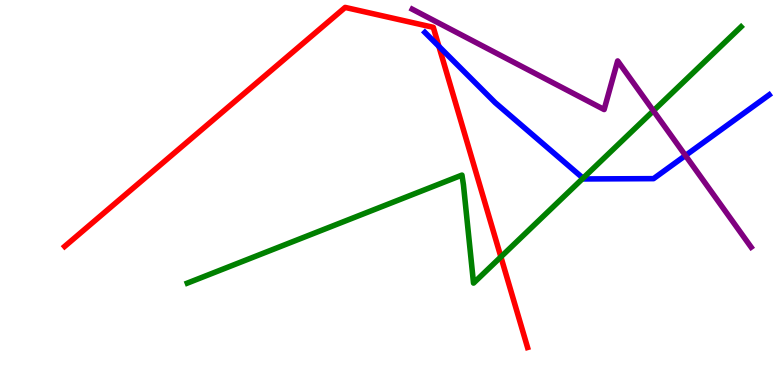[{'lines': ['blue', 'red'], 'intersections': [{'x': 5.66, 'y': 8.8}]}, {'lines': ['green', 'red'], 'intersections': [{'x': 6.46, 'y': 3.33}]}, {'lines': ['purple', 'red'], 'intersections': []}, {'lines': ['blue', 'green'], 'intersections': [{'x': 7.52, 'y': 5.37}]}, {'lines': ['blue', 'purple'], 'intersections': [{'x': 8.84, 'y': 5.96}]}, {'lines': ['green', 'purple'], 'intersections': [{'x': 8.43, 'y': 7.12}]}]